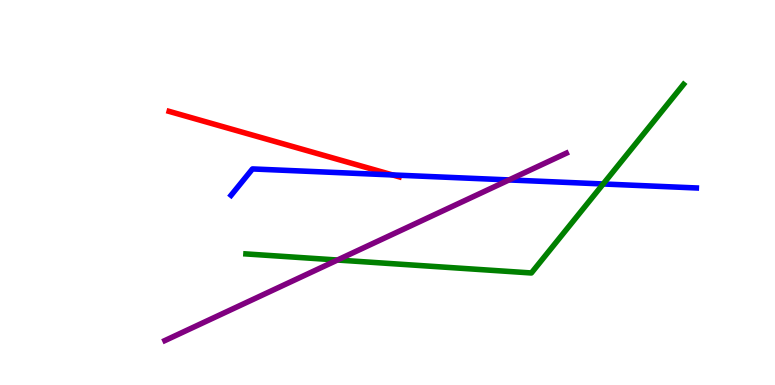[{'lines': ['blue', 'red'], 'intersections': [{'x': 5.07, 'y': 5.46}]}, {'lines': ['green', 'red'], 'intersections': []}, {'lines': ['purple', 'red'], 'intersections': []}, {'lines': ['blue', 'green'], 'intersections': [{'x': 7.78, 'y': 5.22}]}, {'lines': ['blue', 'purple'], 'intersections': [{'x': 6.57, 'y': 5.33}]}, {'lines': ['green', 'purple'], 'intersections': [{'x': 4.35, 'y': 3.25}]}]